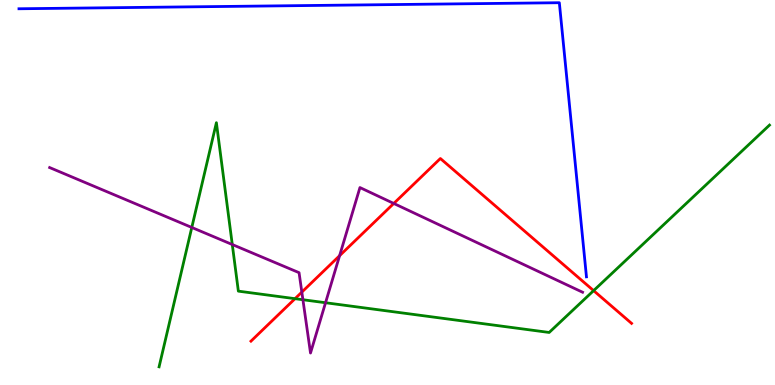[{'lines': ['blue', 'red'], 'intersections': []}, {'lines': ['green', 'red'], 'intersections': [{'x': 3.81, 'y': 2.24}, {'x': 7.66, 'y': 2.45}]}, {'lines': ['purple', 'red'], 'intersections': [{'x': 3.89, 'y': 2.41}, {'x': 4.38, 'y': 3.36}, {'x': 5.08, 'y': 4.72}]}, {'lines': ['blue', 'green'], 'intersections': []}, {'lines': ['blue', 'purple'], 'intersections': []}, {'lines': ['green', 'purple'], 'intersections': [{'x': 2.47, 'y': 4.09}, {'x': 3.0, 'y': 3.65}, {'x': 3.91, 'y': 2.21}, {'x': 4.2, 'y': 2.14}]}]